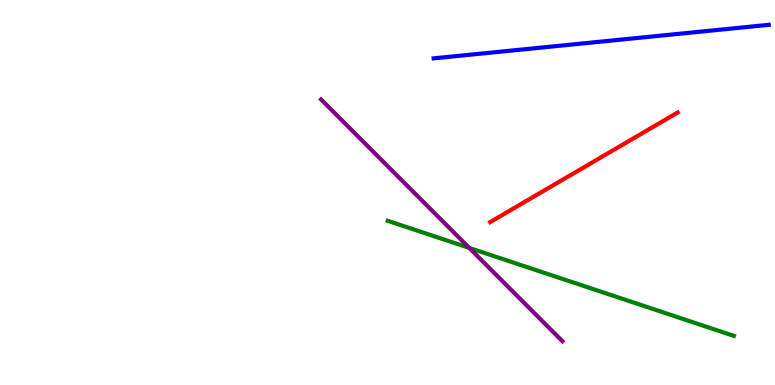[{'lines': ['blue', 'red'], 'intersections': []}, {'lines': ['green', 'red'], 'intersections': []}, {'lines': ['purple', 'red'], 'intersections': []}, {'lines': ['blue', 'green'], 'intersections': []}, {'lines': ['blue', 'purple'], 'intersections': []}, {'lines': ['green', 'purple'], 'intersections': [{'x': 6.06, 'y': 3.56}]}]